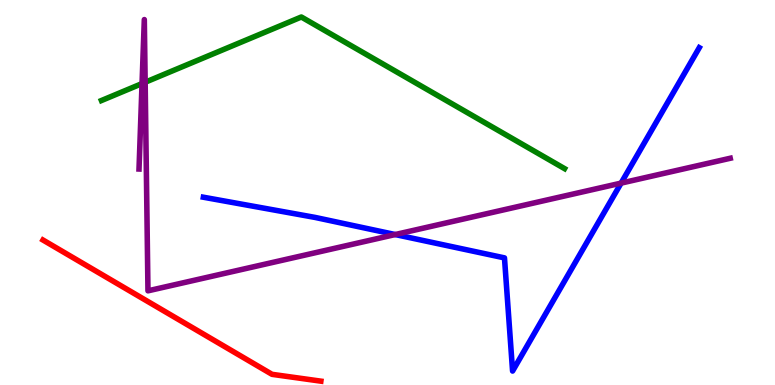[{'lines': ['blue', 'red'], 'intersections': []}, {'lines': ['green', 'red'], 'intersections': []}, {'lines': ['purple', 'red'], 'intersections': []}, {'lines': ['blue', 'green'], 'intersections': []}, {'lines': ['blue', 'purple'], 'intersections': [{'x': 5.1, 'y': 3.91}, {'x': 8.01, 'y': 5.24}]}, {'lines': ['green', 'purple'], 'intersections': [{'x': 1.83, 'y': 7.83}, {'x': 1.87, 'y': 7.86}]}]